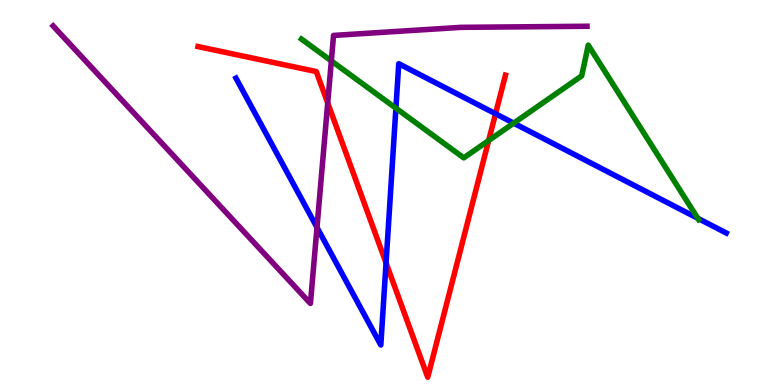[{'lines': ['blue', 'red'], 'intersections': [{'x': 4.98, 'y': 3.17}, {'x': 6.39, 'y': 7.05}]}, {'lines': ['green', 'red'], 'intersections': [{'x': 6.31, 'y': 6.35}]}, {'lines': ['purple', 'red'], 'intersections': [{'x': 4.23, 'y': 7.33}]}, {'lines': ['blue', 'green'], 'intersections': [{'x': 5.11, 'y': 7.19}, {'x': 6.63, 'y': 6.8}, {'x': 9.0, 'y': 4.33}]}, {'lines': ['blue', 'purple'], 'intersections': [{'x': 4.09, 'y': 4.09}]}, {'lines': ['green', 'purple'], 'intersections': [{'x': 4.28, 'y': 8.42}]}]